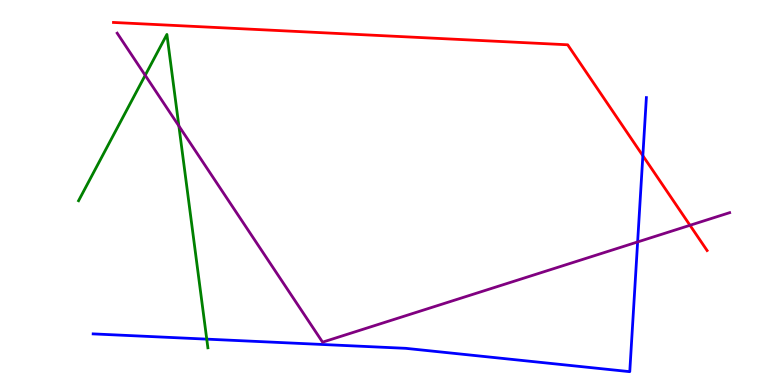[{'lines': ['blue', 'red'], 'intersections': [{'x': 8.29, 'y': 5.96}]}, {'lines': ['green', 'red'], 'intersections': []}, {'lines': ['purple', 'red'], 'intersections': [{'x': 8.9, 'y': 4.15}]}, {'lines': ['blue', 'green'], 'intersections': [{'x': 2.67, 'y': 1.19}]}, {'lines': ['blue', 'purple'], 'intersections': [{'x': 8.23, 'y': 3.72}]}, {'lines': ['green', 'purple'], 'intersections': [{'x': 1.87, 'y': 8.04}, {'x': 2.31, 'y': 6.73}]}]